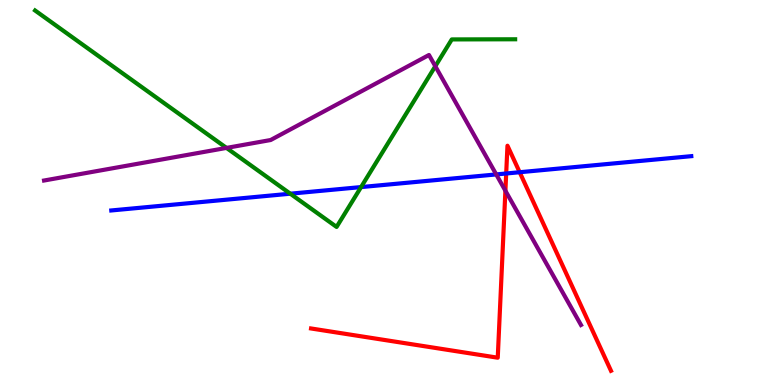[{'lines': ['blue', 'red'], 'intersections': [{'x': 6.53, 'y': 5.49}, {'x': 6.71, 'y': 5.53}]}, {'lines': ['green', 'red'], 'intersections': []}, {'lines': ['purple', 'red'], 'intersections': [{'x': 6.52, 'y': 5.05}]}, {'lines': ['blue', 'green'], 'intersections': [{'x': 3.75, 'y': 4.97}, {'x': 4.66, 'y': 5.14}]}, {'lines': ['blue', 'purple'], 'intersections': [{'x': 6.4, 'y': 5.47}]}, {'lines': ['green', 'purple'], 'intersections': [{'x': 2.92, 'y': 6.16}, {'x': 5.62, 'y': 8.28}]}]